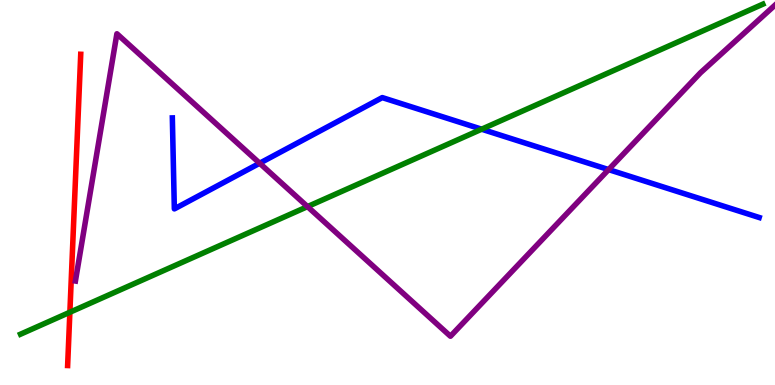[{'lines': ['blue', 'red'], 'intersections': []}, {'lines': ['green', 'red'], 'intersections': [{'x': 0.902, 'y': 1.89}]}, {'lines': ['purple', 'red'], 'intersections': []}, {'lines': ['blue', 'green'], 'intersections': [{'x': 6.21, 'y': 6.64}]}, {'lines': ['blue', 'purple'], 'intersections': [{'x': 3.35, 'y': 5.76}, {'x': 7.85, 'y': 5.6}]}, {'lines': ['green', 'purple'], 'intersections': [{'x': 3.97, 'y': 4.63}]}]